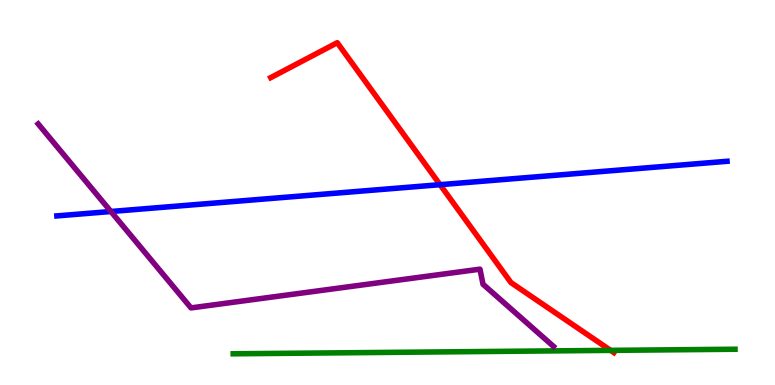[{'lines': ['blue', 'red'], 'intersections': [{'x': 5.68, 'y': 5.2}]}, {'lines': ['green', 'red'], 'intersections': [{'x': 7.88, 'y': 0.9}]}, {'lines': ['purple', 'red'], 'intersections': []}, {'lines': ['blue', 'green'], 'intersections': []}, {'lines': ['blue', 'purple'], 'intersections': [{'x': 1.43, 'y': 4.51}]}, {'lines': ['green', 'purple'], 'intersections': []}]